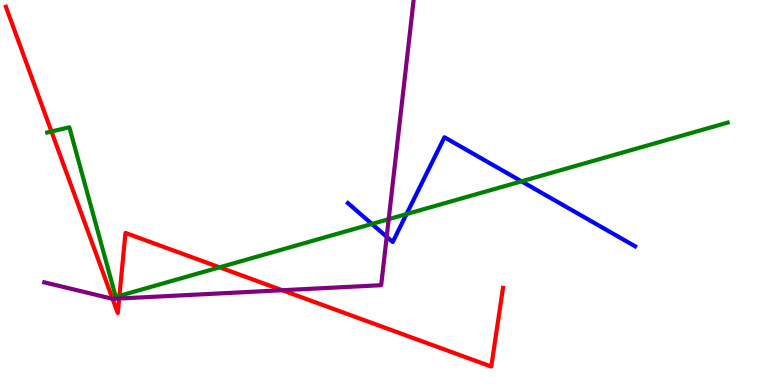[{'lines': ['blue', 'red'], 'intersections': []}, {'lines': ['green', 'red'], 'intersections': [{'x': 0.664, 'y': 6.58}, {'x': 1.54, 'y': 2.32}, {'x': 2.83, 'y': 3.06}]}, {'lines': ['purple', 'red'], 'intersections': [{'x': 1.45, 'y': 2.24}, {'x': 1.54, 'y': 2.25}, {'x': 3.64, 'y': 2.46}]}, {'lines': ['blue', 'green'], 'intersections': [{'x': 4.8, 'y': 4.18}, {'x': 5.25, 'y': 4.44}, {'x': 6.73, 'y': 5.29}]}, {'lines': ['blue', 'purple'], 'intersections': [{'x': 4.99, 'y': 3.85}]}, {'lines': ['green', 'purple'], 'intersections': [{'x': 5.02, 'y': 4.31}]}]